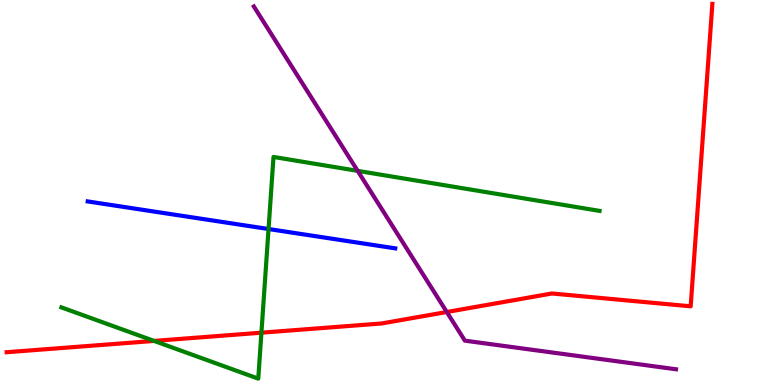[{'lines': ['blue', 'red'], 'intersections': []}, {'lines': ['green', 'red'], 'intersections': [{'x': 1.99, 'y': 1.14}, {'x': 3.37, 'y': 1.36}]}, {'lines': ['purple', 'red'], 'intersections': [{'x': 5.76, 'y': 1.9}]}, {'lines': ['blue', 'green'], 'intersections': [{'x': 3.47, 'y': 4.05}]}, {'lines': ['blue', 'purple'], 'intersections': []}, {'lines': ['green', 'purple'], 'intersections': [{'x': 4.61, 'y': 5.56}]}]